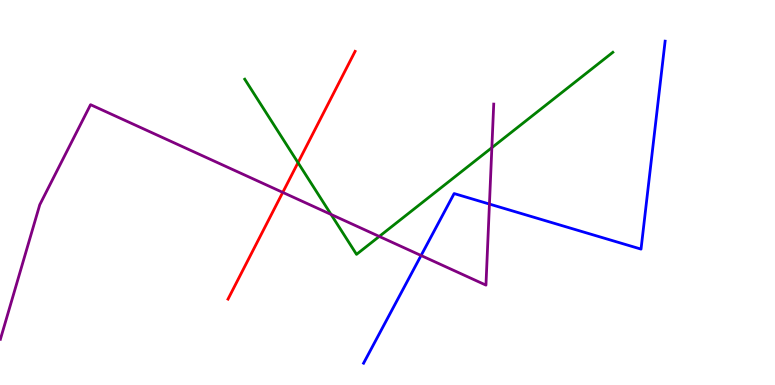[{'lines': ['blue', 'red'], 'intersections': []}, {'lines': ['green', 'red'], 'intersections': [{'x': 3.85, 'y': 5.78}]}, {'lines': ['purple', 'red'], 'intersections': [{'x': 3.65, 'y': 5.0}]}, {'lines': ['blue', 'green'], 'intersections': []}, {'lines': ['blue', 'purple'], 'intersections': [{'x': 5.43, 'y': 3.36}, {'x': 6.32, 'y': 4.7}]}, {'lines': ['green', 'purple'], 'intersections': [{'x': 4.27, 'y': 4.43}, {'x': 4.89, 'y': 3.86}, {'x': 6.35, 'y': 6.16}]}]